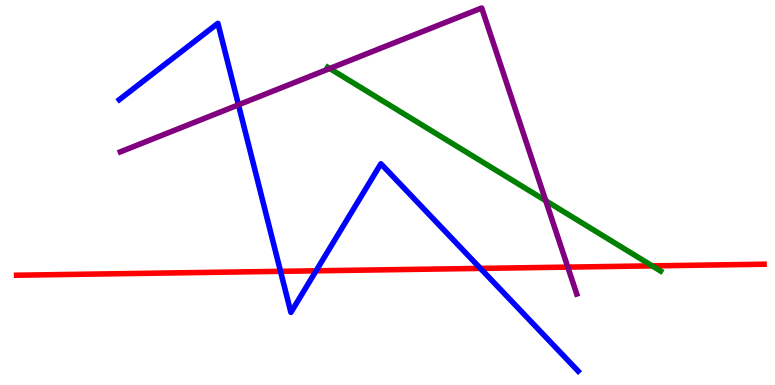[{'lines': ['blue', 'red'], 'intersections': [{'x': 3.62, 'y': 2.95}, {'x': 4.08, 'y': 2.97}, {'x': 6.2, 'y': 3.03}]}, {'lines': ['green', 'red'], 'intersections': [{'x': 8.42, 'y': 3.09}]}, {'lines': ['purple', 'red'], 'intersections': [{'x': 7.33, 'y': 3.06}]}, {'lines': ['blue', 'green'], 'intersections': []}, {'lines': ['blue', 'purple'], 'intersections': [{'x': 3.08, 'y': 7.28}]}, {'lines': ['green', 'purple'], 'intersections': [{'x': 4.25, 'y': 8.22}, {'x': 7.04, 'y': 4.79}]}]